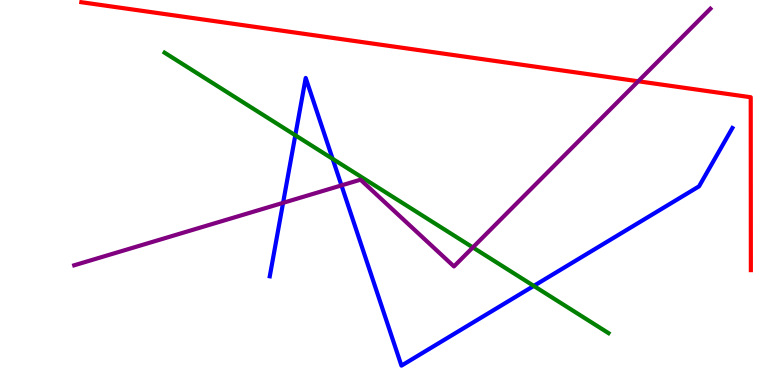[{'lines': ['blue', 'red'], 'intersections': []}, {'lines': ['green', 'red'], 'intersections': []}, {'lines': ['purple', 'red'], 'intersections': [{'x': 8.24, 'y': 7.89}]}, {'lines': ['blue', 'green'], 'intersections': [{'x': 3.81, 'y': 6.49}, {'x': 4.29, 'y': 5.87}, {'x': 6.89, 'y': 2.57}]}, {'lines': ['blue', 'purple'], 'intersections': [{'x': 3.65, 'y': 4.73}, {'x': 4.41, 'y': 5.18}]}, {'lines': ['green', 'purple'], 'intersections': [{'x': 6.1, 'y': 3.57}]}]